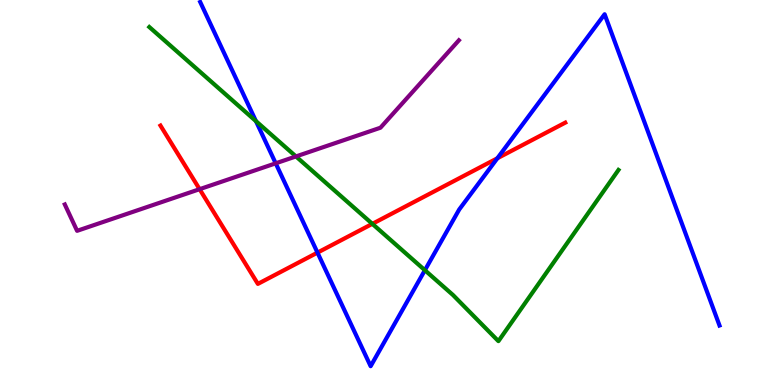[{'lines': ['blue', 'red'], 'intersections': [{'x': 4.1, 'y': 3.44}, {'x': 6.42, 'y': 5.89}]}, {'lines': ['green', 'red'], 'intersections': [{'x': 4.8, 'y': 4.19}]}, {'lines': ['purple', 'red'], 'intersections': [{'x': 2.58, 'y': 5.09}]}, {'lines': ['blue', 'green'], 'intersections': [{'x': 3.3, 'y': 6.85}, {'x': 5.48, 'y': 2.98}]}, {'lines': ['blue', 'purple'], 'intersections': [{'x': 3.56, 'y': 5.76}]}, {'lines': ['green', 'purple'], 'intersections': [{'x': 3.82, 'y': 5.94}]}]